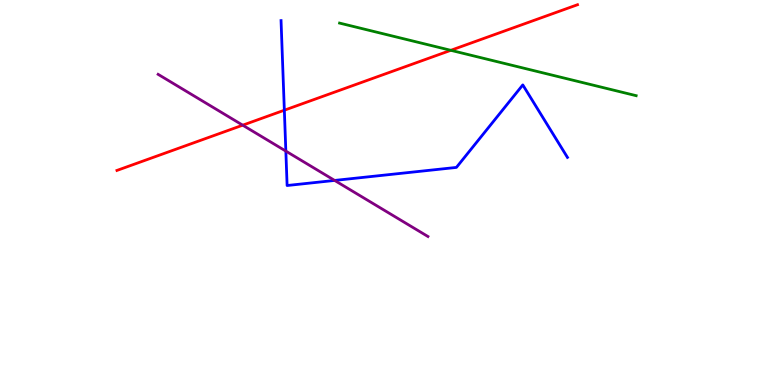[{'lines': ['blue', 'red'], 'intersections': [{'x': 3.67, 'y': 7.14}]}, {'lines': ['green', 'red'], 'intersections': [{'x': 5.82, 'y': 8.69}]}, {'lines': ['purple', 'red'], 'intersections': [{'x': 3.13, 'y': 6.75}]}, {'lines': ['blue', 'green'], 'intersections': []}, {'lines': ['blue', 'purple'], 'intersections': [{'x': 3.69, 'y': 6.08}, {'x': 4.32, 'y': 5.31}]}, {'lines': ['green', 'purple'], 'intersections': []}]